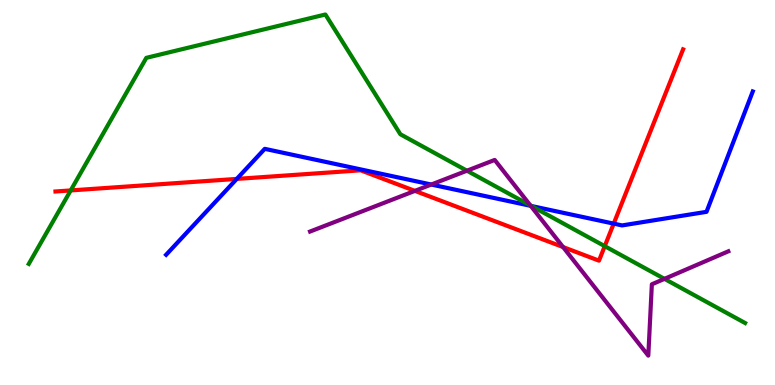[{'lines': ['blue', 'red'], 'intersections': [{'x': 3.06, 'y': 5.35}, {'x': 7.92, 'y': 4.19}]}, {'lines': ['green', 'red'], 'intersections': [{'x': 0.912, 'y': 5.05}, {'x': 7.8, 'y': 3.61}]}, {'lines': ['purple', 'red'], 'intersections': [{'x': 5.35, 'y': 5.04}, {'x': 7.27, 'y': 3.58}]}, {'lines': ['blue', 'green'], 'intersections': [{'x': 6.86, 'y': 4.65}]}, {'lines': ['blue', 'purple'], 'intersections': [{'x': 5.56, 'y': 5.21}, {'x': 6.85, 'y': 4.65}]}, {'lines': ['green', 'purple'], 'intersections': [{'x': 6.02, 'y': 5.57}, {'x': 6.84, 'y': 4.66}, {'x': 8.57, 'y': 2.76}]}]